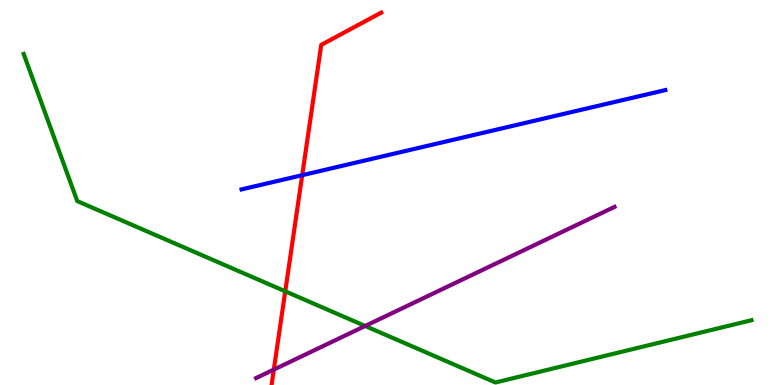[{'lines': ['blue', 'red'], 'intersections': [{'x': 3.9, 'y': 5.45}]}, {'lines': ['green', 'red'], 'intersections': [{'x': 3.68, 'y': 2.43}]}, {'lines': ['purple', 'red'], 'intersections': [{'x': 3.53, 'y': 0.4}]}, {'lines': ['blue', 'green'], 'intersections': []}, {'lines': ['blue', 'purple'], 'intersections': []}, {'lines': ['green', 'purple'], 'intersections': [{'x': 4.71, 'y': 1.53}]}]